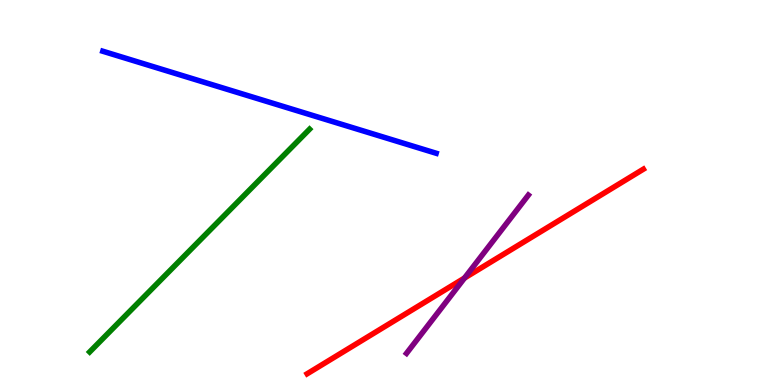[{'lines': ['blue', 'red'], 'intersections': []}, {'lines': ['green', 'red'], 'intersections': []}, {'lines': ['purple', 'red'], 'intersections': [{'x': 5.99, 'y': 2.78}]}, {'lines': ['blue', 'green'], 'intersections': []}, {'lines': ['blue', 'purple'], 'intersections': []}, {'lines': ['green', 'purple'], 'intersections': []}]